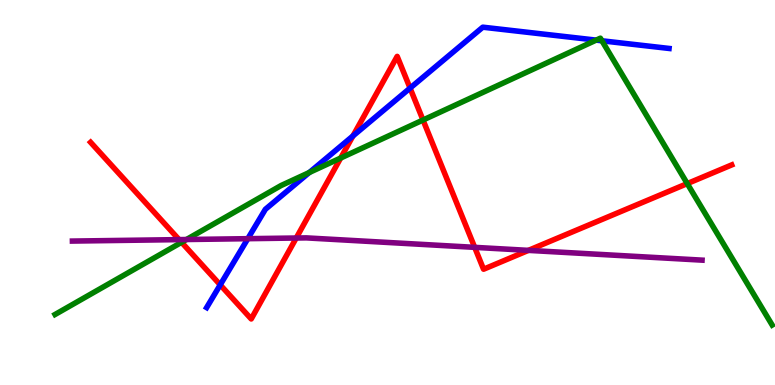[{'lines': ['blue', 'red'], 'intersections': [{'x': 2.84, 'y': 2.6}, {'x': 4.55, 'y': 6.47}, {'x': 5.29, 'y': 7.71}]}, {'lines': ['green', 'red'], 'intersections': [{'x': 2.34, 'y': 3.71}, {'x': 4.4, 'y': 5.9}, {'x': 5.46, 'y': 6.88}, {'x': 8.87, 'y': 5.23}]}, {'lines': ['purple', 'red'], 'intersections': [{'x': 2.31, 'y': 3.78}, {'x': 3.82, 'y': 3.82}, {'x': 6.13, 'y': 3.58}, {'x': 6.82, 'y': 3.5}]}, {'lines': ['blue', 'green'], 'intersections': [{'x': 3.99, 'y': 5.52}, {'x': 7.69, 'y': 8.96}, {'x': 7.77, 'y': 8.94}]}, {'lines': ['blue', 'purple'], 'intersections': [{'x': 3.2, 'y': 3.8}]}, {'lines': ['green', 'purple'], 'intersections': [{'x': 2.41, 'y': 3.78}]}]